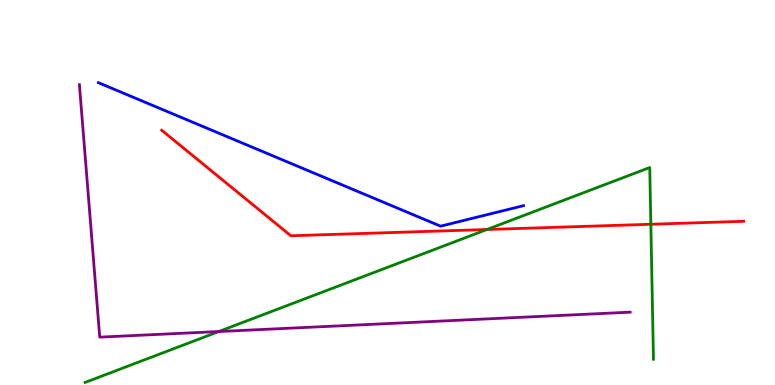[{'lines': ['blue', 'red'], 'intersections': []}, {'lines': ['green', 'red'], 'intersections': [{'x': 6.28, 'y': 4.04}, {'x': 8.4, 'y': 4.18}]}, {'lines': ['purple', 'red'], 'intersections': []}, {'lines': ['blue', 'green'], 'intersections': []}, {'lines': ['blue', 'purple'], 'intersections': []}, {'lines': ['green', 'purple'], 'intersections': [{'x': 2.82, 'y': 1.39}]}]